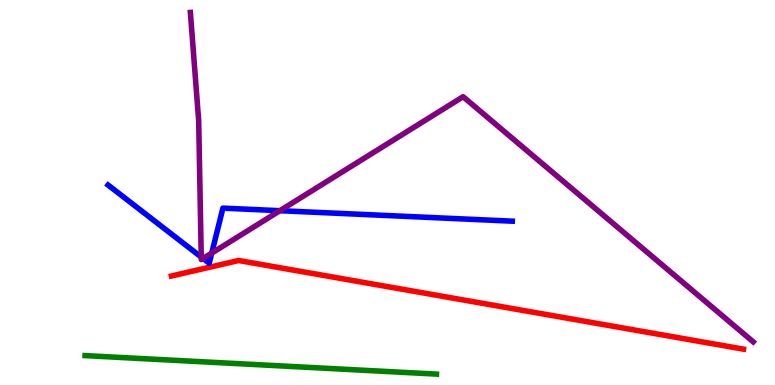[{'lines': ['blue', 'red'], 'intersections': []}, {'lines': ['green', 'red'], 'intersections': []}, {'lines': ['purple', 'red'], 'intersections': []}, {'lines': ['blue', 'green'], 'intersections': []}, {'lines': ['blue', 'purple'], 'intersections': [{'x': 2.6, 'y': 3.32}, {'x': 2.62, 'y': 3.29}, {'x': 2.73, 'y': 3.43}, {'x': 3.61, 'y': 4.53}]}, {'lines': ['green', 'purple'], 'intersections': []}]